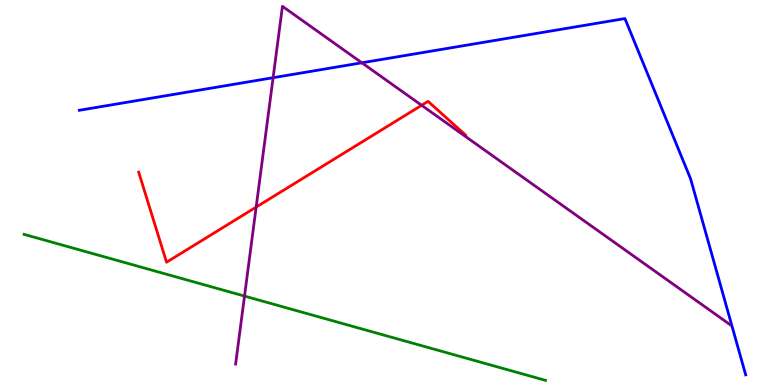[{'lines': ['blue', 'red'], 'intersections': []}, {'lines': ['green', 'red'], 'intersections': []}, {'lines': ['purple', 'red'], 'intersections': [{'x': 3.31, 'y': 4.62}, {'x': 5.44, 'y': 7.27}]}, {'lines': ['blue', 'green'], 'intersections': []}, {'lines': ['blue', 'purple'], 'intersections': [{'x': 3.52, 'y': 7.98}, {'x': 4.67, 'y': 8.37}]}, {'lines': ['green', 'purple'], 'intersections': [{'x': 3.16, 'y': 2.31}]}]